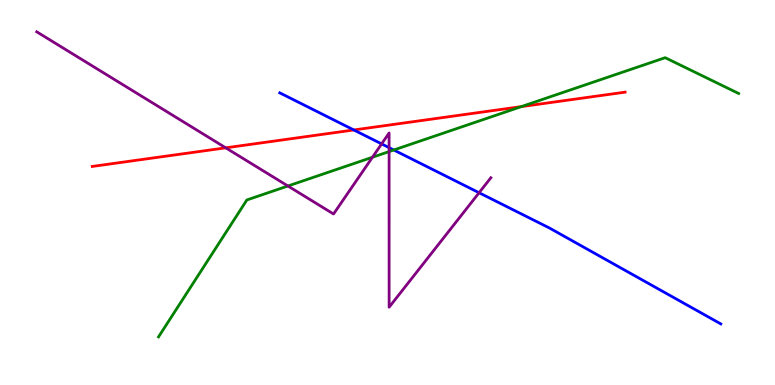[{'lines': ['blue', 'red'], 'intersections': [{'x': 4.57, 'y': 6.62}]}, {'lines': ['green', 'red'], 'intersections': [{'x': 6.73, 'y': 7.23}]}, {'lines': ['purple', 'red'], 'intersections': [{'x': 2.91, 'y': 6.16}]}, {'lines': ['blue', 'green'], 'intersections': [{'x': 5.08, 'y': 6.1}]}, {'lines': ['blue', 'purple'], 'intersections': [{'x': 4.92, 'y': 6.26}, {'x': 5.02, 'y': 6.17}, {'x': 6.18, 'y': 4.99}]}, {'lines': ['green', 'purple'], 'intersections': [{'x': 3.72, 'y': 5.17}, {'x': 4.81, 'y': 5.92}, {'x': 5.02, 'y': 6.06}]}]